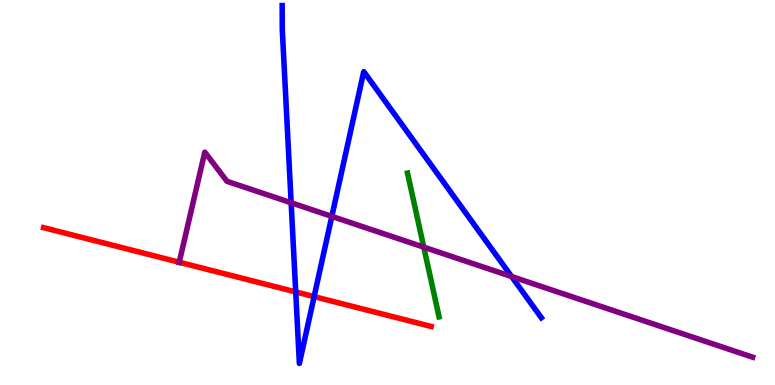[{'lines': ['blue', 'red'], 'intersections': [{'x': 3.82, 'y': 2.42}, {'x': 4.05, 'y': 2.3}]}, {'lines': ['green', 'red'], 'intersections': []}, {'lines': ['purple', 'red'], 'intersections': [{'x': 2.31, 'y': 3.19}]}, {'lines': ['blue', 'green'], 'intersections': []}, {'lines': ['blue', 'purple'], 'intersections': [{'x': 3.76, 'y': 4.73}, {'x': 4.28, 'y': 4.38}, {'x': 6.6, 'y': 2.82}]}, {'lines': ['green', 'purple'], 'intersections': [{'x': 5.47, 'y': 3.58}]}]